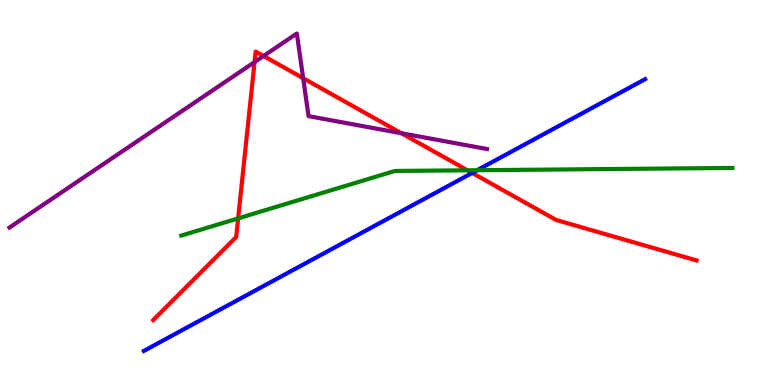[{'lines': ['blue', 'red'], 'intersections': [{'x': 6.09, 'y': 5.51}]}, {'lines': ['green', 'red'], 'intersections': [{'x': 3.07, 'y': 4.33}, {'x': 6.03, 'y': 5.58}]}, {'lines': ['purple', 'red'], 'intersections': [{'x': 3.28, 'y': 8.39}, {'x': 3.4, 'y': 8.55}, {'x': 3.91, 'y': 7.97}, {'x': 5.18, 'y': 6.54}]}, {'lines': ['blue', 'green'], 'intersections': [{'x': 6.16, 'y': 5.58}]}, {'lines': ['blue', 'purple'], 'intersections': []}, {'lines': ['green', 'purple'], 'intersections': []}]